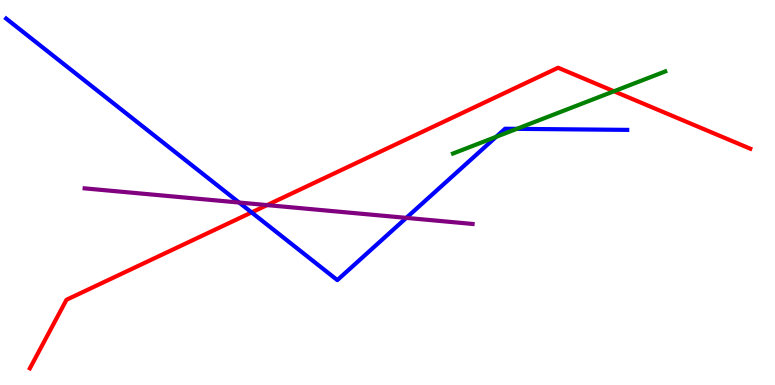[{'lines': ['blue', 'red'], 'intersections': [{'x': 3.25, 'y': 4.48}]}, {'lines': ['green', 'red'], 'intersections': [{'x': 7.92, 'y': 7.63}]}, {'lines': ['purple', 'red'], 'intersections': [{'x': 3.45, 'y': 4.67}]}, {'lines': ['blue', 'green'], 'intersections': [{'x': 6.4, 'y': 6.45}, {'x': 6.67, 'y': 6.65}]}, {'lines': ['blue', 'purple'], 'intersections': [{'x': 3.09, 'y': 4.74}, {'x': 5.24, 'y': 4.34}]}, {'lines': ['green', 'purple'], 'intersections': []}]